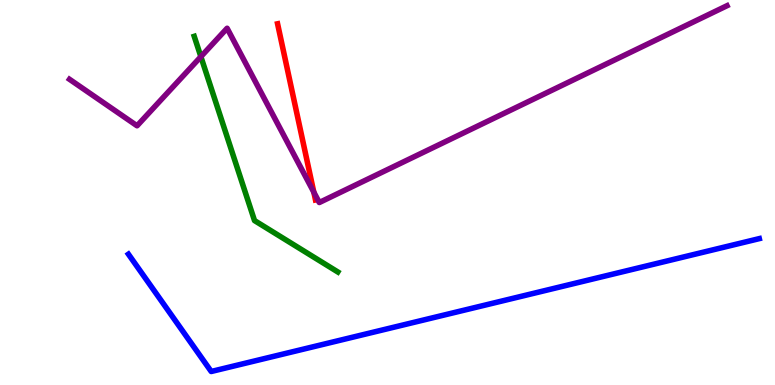[{'lines': ['blue', 'red'], 'intersections': []}, {'lines': ['green', 'red'], 'intersections': []}, {'lines': ['purple', 'red'], 'intersections': [{'x': 4.05, 'y': 5.01}]}, {'lines': ['blue', 'green'], 'intersections': []}, {'lines': ['blue', 'purple'], 'intersections': []}, {'lines': ['green', 'purple'], 'intersections': [{'x': 2.59, 'y': 8.53}]}]